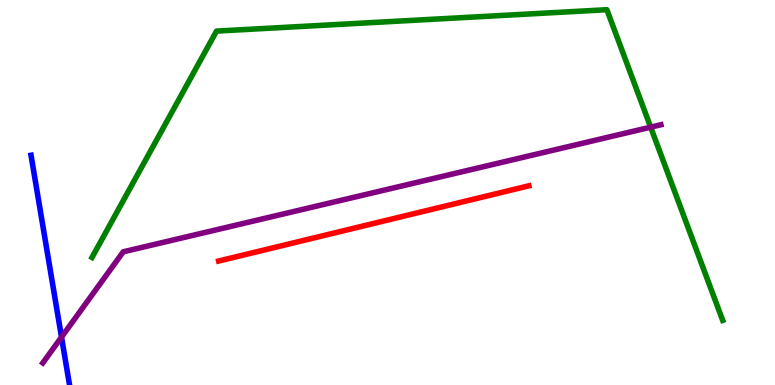[{'lines': ['blue', 'red'], 'intersections': []}, {'lines': ['green', 'red'], 'intersections': []}, {'lines': ['purple', 'red'], 'intersections': []}, {'lines': ['blue', 'green'], 'intersections': []}, {'lines': ['blue', 'purple'], 'intersections': [{'x': 0.794, 'y': 1.24}]}, {'lines': ['green', 'purple'], 'intersections': [{'x': 8.4, 'y': 6.7}]}]